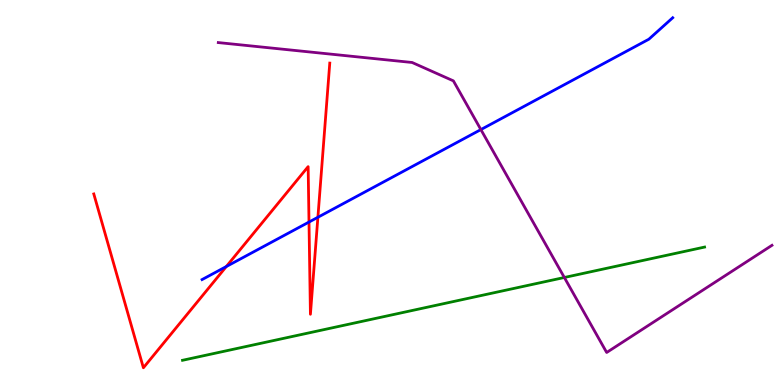[{'lines': ['blue', 'red'], 'intersections': [{'x': 2.92, 'y': 3.08}, {'x': 3.99, 'y': 4.23}, {'x': 4.1, 'y': 4.36}]}, {'lines': ['green', 'red'], 'intersections': []}, {'lines': ['purple', 'red'], 'intersections': []}, {'lines': ['blue', 'green'], 'intersections': []}, {'lines': ['blue', 'purple'], 'intersections': [{'x': 6.2, 'y': 6.63}]}, {'lines': ['green', 'purple'], 'intersections': [{'x': 7.28, 'y': 2.79}]}]